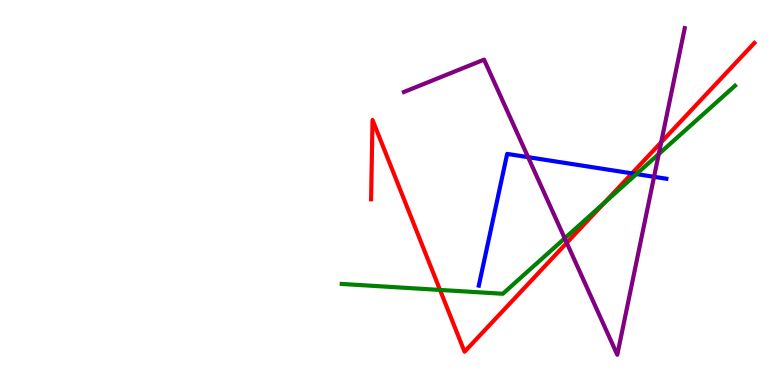[{'lines': ['blue', 'red'], 'intersections': [{'x': 8.15, 'y': 5.5}]}, {'lines': ['green', 'red'], 'intersections': [{'x': 5.68, 'y': 2.47}, {'x': 7.8, 'y': 4.73}]}, {'lines': ['purple', 'red'], 'intersections': [{'x': 7.31, 'y': 3.69}, {'x': 8.53, 'y': 6.3}]}, {'lines': ['blue', 'green'], 'intersections': [{'x': 8.21, 'y': 5.48}]}, {'lines': ['blue', 'purple'], 'intersections': [{'x': 6.81, 'y': 5.92}, {'x': 8.44, 'y': 5.41}]}, {'lines': ['green', 'purple'], 'intersections': [{'x': 7.29, 'y': 3.81}, {'x': 8.5, 'y': 6.0}]}]